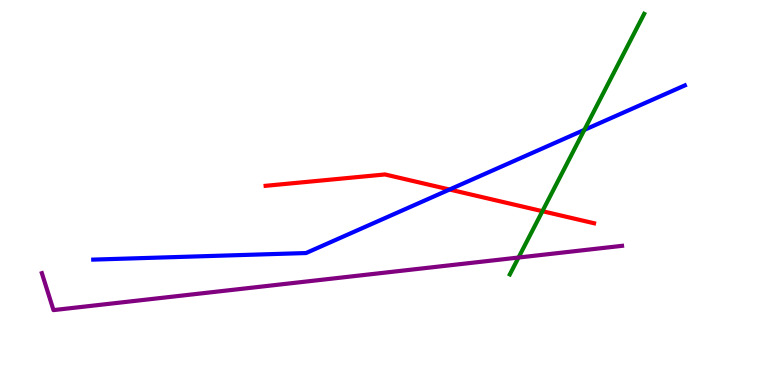[{'lines': ['blue', 'red'], 'intersections': [{'x': 5.8, 'y': 5.08}]}, {'lines': ['green', 'red'], 'intersections': [{'x': 7.0, 'y': 4.51}]}, {'lines': ['purple', 'red'], 'intersections': []}, {'lines': ['blue', 'green'], 'intersections': [{'x': 7.54, 'y': 6.63}]}, {'lines': ['blue', 'purple'], 'intersections': []}, {'lines': ['green', 'purple'], 'intersections': [{'x': 6.69, 'y': 3.31}]}]